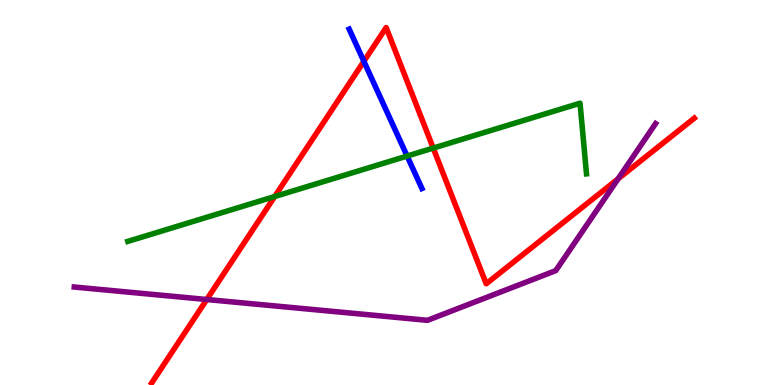[{'lines': ['blue', 'red'], 'intersections': [{'x': 4.7, 'y': 8.41}]}, {'lines': ['green', 'red'], 'intersections': [{'x': 3.54, 'y': 4.9}, {'x': 5.59, 'y': 6.15}]}, {'lines': ['purple', 'red'], 'intersections': [{'x': 2.67, 'y': 2.22}, {'x': 7.98, 'y': 5.35}]}, {'lines': ['blue', 'green'], 'intersections': [{'x': 5.25, 'y': 5.95}]}, {'lines': ['blue', 'purple'], 'intersections': []}, {'lines': ['green', 'purple'], 'intersections': []}]